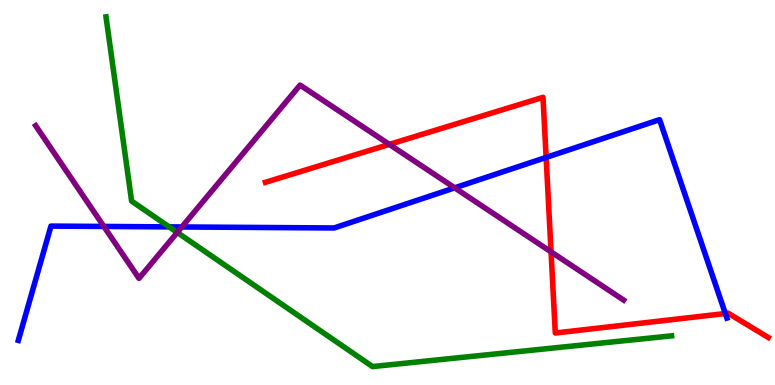[{'lines': ['blue', 'red'], 'intersections': [{'x': 7.05, 'y': 5.91}, {'x': 9.36, 'y': 1.86}]}, {'lines': ['green', 'red'], 'intersections': []}, {'lines': ['purple', 'red'], 'intersections': [{'x': 5.02, 'y': 6.25}, {'x': 7.11, 'y': 3.46}]}, {'lines': ['blue', 'green'], 'intersections': [{'x': 2.18, 'y': 4.11}]}, {'lines': ['blue', 'purple'], 'intersections': [{'x': 1.34, 'y': 4.12}, {'x': 2.35, 'y': 4.1}, {'x': 5.87, 'y': 5.12}]}, {'lines': ['green', 'purple'], 'intersections': [{'x': 2.29, 'y': 3.96}]}]